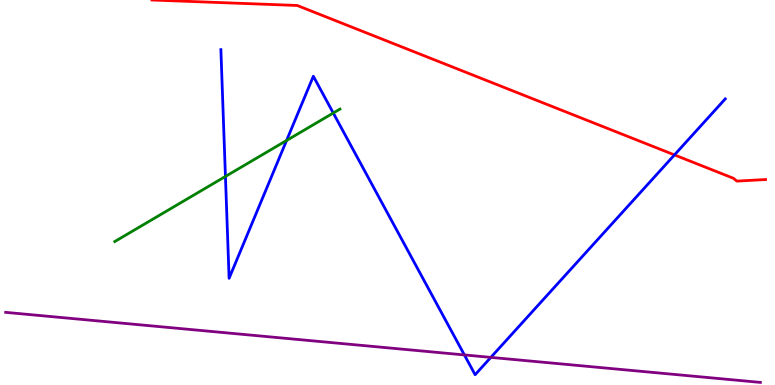[{'lines': ['blue', 'red'], 'intersections': [{'x': 8.7, 'y': 5.98}]}, {'lines': ['green', 'red'], 'intersections': []}, {'lines': ['purple', 'red'], 'intersections': []}, {'lines': ['blue', 'green'], 'intersections': [{'x': 2.91, 'y': 5.42}, {'x': 3.7, 'y': 6.35}, {'x': 4.3, 'y': 7.06}]}, {'lines': ['blue', 'purple'], 'intersections': [{'x': 5.99, 'y': 0.781}, {'x': 6.33, 'y': 0.717}]}, {'lines': ['green', 'purple'], 'intersections': []}]